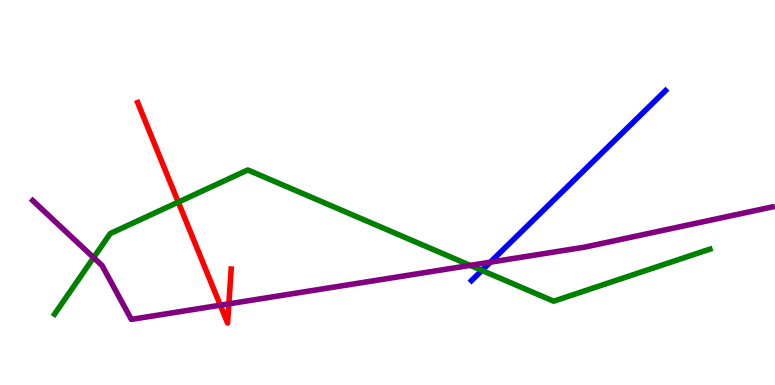[{'lines': ['blue', 'red'], 'intersections': []}, {'lines': ['green', 'red'], 'intersections': [{'x': 2.3, 'y': 4.75}]}, {'lines': ['purple', 'red'], 'intersections': [{'x': 2.84, 'y': 2.07}, {'x': 2.95, 'y': 2.11}]}, {'lines': ['blue', 'green'], 'intersections': [{'x': 6.22, 'y': 2.98}]}, {'lines': ['blue', 'purple'], 'intersections': [{'x': 6.33, 'y': 3.19}]}, {'lines': ['green', 'purple'], 'intersections': [{'x': 1.21, 'y': 3.31}, {'x': 6.07, 'y': 3.11}]}]